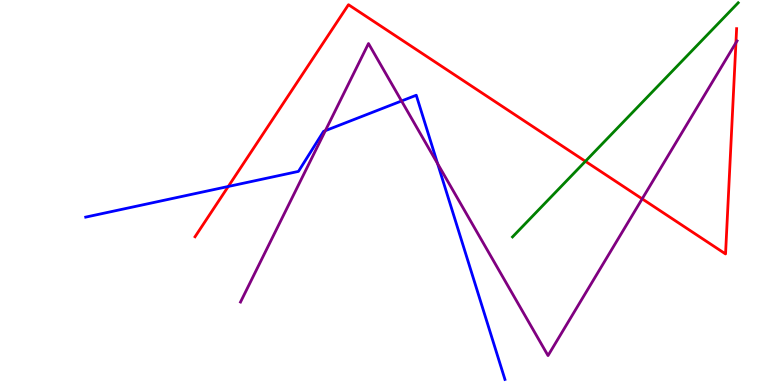[{'lines': ['blue', 'red'], 'intersections': [{'x': 2.95, 'y': 5.16}]}, {'lines': ['green', 'red'], 'intersections': [{'x': 7.55, 'y': 5.81}]}, {'lines': ['purple', 'red'], 'intersections': [{'x': 8.29, 'y': 4.84}, {'x': 9.5, 'y': 8.89}]}, {'lines': ['blue', 'green'], 'intersections': []}, {'lines': ['blue', 'purple'], 'intersections': [{'x': 4.2, 'y': 6.61}, {'x': 5.18, 'y': 7.38}, {'x': 5.65, 'y': 5.75}]}, {'lines': ['green', 'purple'], 'intersections': []}]